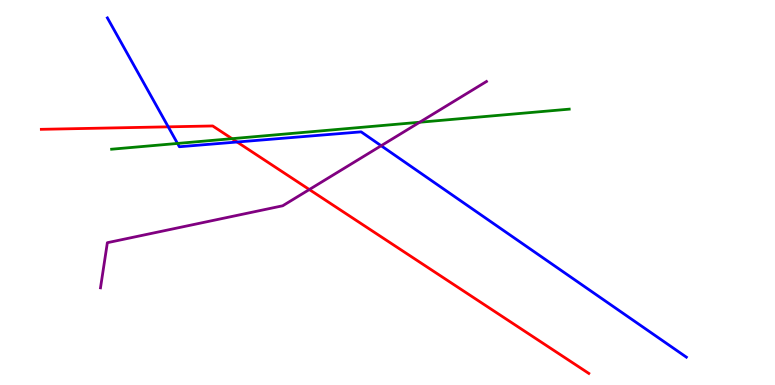[{'lines': ['blue', 'red'], 'intersections': [{'x': 2.17, 'y': 6.71}, {'x': 3.06, 'y': 6.31}]}, {'lines': ['green', 'red'], 'intersections': [{'x': 2.99, 'y': 6.4}]}, {'lines': ['purple', 'red'], 'intersections': [{'x': 3.99, 'y': 5.08}]}, {'lines': ['blue', 'green'], 'intersections': [{'x': 2.29, 'y': 6.27}]}, {'lines': ['blue', 'purple'], 'intersections': [{'x': 4.92, 'y': 6.21}]}, {'lines': ['green', 'purple'], 'intersections': [{'x': 5.41, 'y': 6.82}]}]